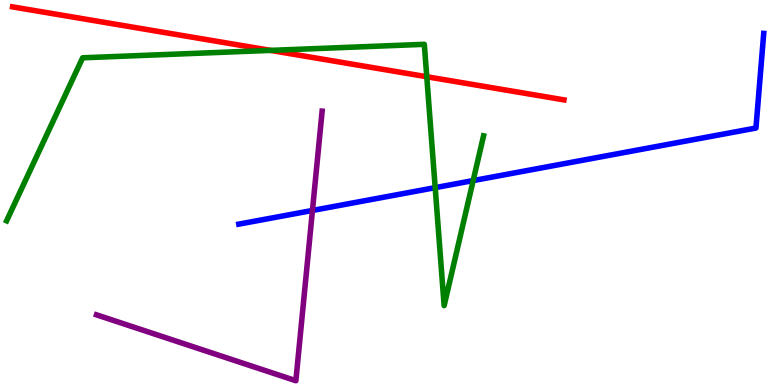[{'lines': ['blue', 'red'], 'intersections': []}, {'lines': ['green', 'red'], 'intersections': [{'x': 3.49, 'y': 8.69}, {'x': 5.51, 'y': 8.01}]}, {'lines': ['purple', 'red'], 'intersections': []}, {'lines': ['blue', 'green'], 'intersections': [{'x': 5.62, 'y': 5.13}, {'x': 6.11, 'y': 5.31}]}, {'lines': ['blue', 'purple'], 'intersections': [{'x': 4.03, 'y': 4.53}]}, {'lines': ['green', 'purple'], 'intersections': []}]